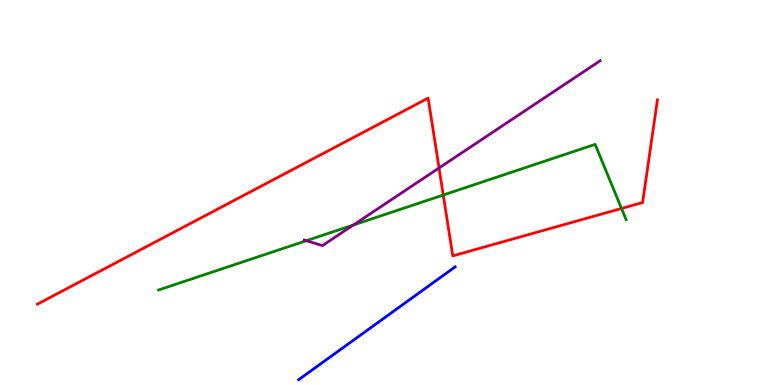[{'lines': ['blue', 'red'], 'intersections': []}, {'lines': ['green', 'red'], 'intersections': [{'x': 5.72, 'y': 4.93}, {'x': 8.02, 'y': 4.59}]}, {'lines': ['purple', 'red'], 'intersections': [{'x': 5.67, 'y': 5.64}]}, {'lines': ['blue', 'green'], 'intersections': []}, {'lines': ['blue', 'purple'], 'intersections': []}, {'lines': ['green', 'purple'], 'intersections': [{'x': 3.95, 'y': 3.75}, {'x': 4.56, 'y': 4.16}]}]